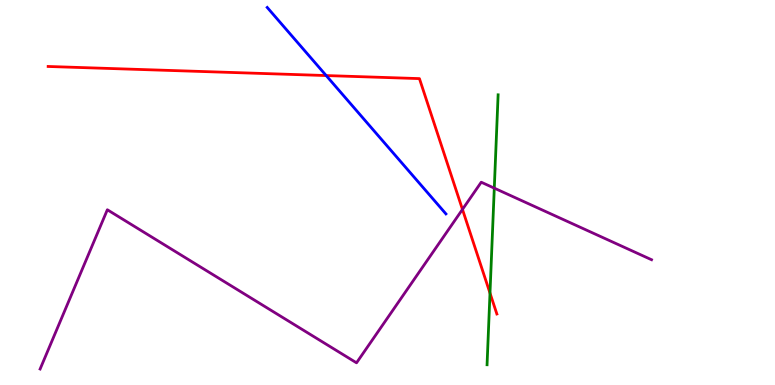[{'lines': ['blue', 'red'], 'intersections': [{'x': 4.21, 'y': 8.04}]}, {'lines': ['green', 'red'], 'intersections': [{'x': 6.32, 'y': 2.39}]}, {'lines': ['purple', 'red'], 'intersections': [{'x': 5.97, 'y': 4.56}]}, {'lines': ['blue', 'green'], 'intersections': []}, {'lines': ['blue', 'purple'], 'intersections': []}, {'lines': ['green', 'purple'], 'intersections': [{'x': 6.38, 'y': 5.11}]}]